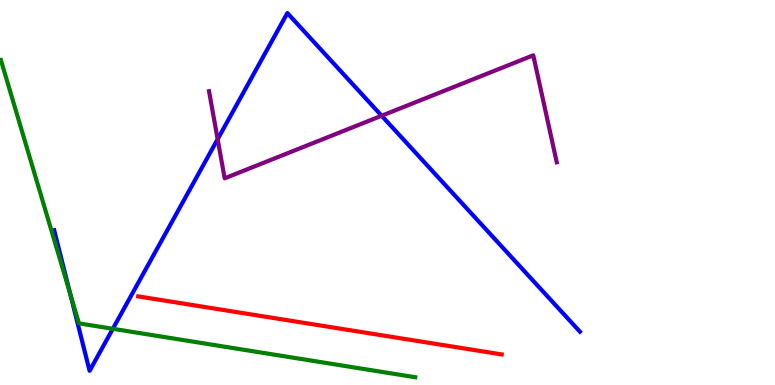[{'lines': ['blue', 'red'], 'intersections': []}, {'lines': ['green', 'red'], 'intersections': []}, {'lines': ['purple', 'red'], 'intersections': []}, {'lines': ['blue', 'green'], 'intersections': [{'x': 0.905, 'y': 2.37}, {'x': 1.46, 'y': 1.46}]}, {'lines': ['blue', 'purple'], 'intersections': [{'x': 2.81, 'y': 6.38}, {'x': 4.92, 'y': 6.99}]}, {'lines': ['green', 'purple'], 'intersections': []}]